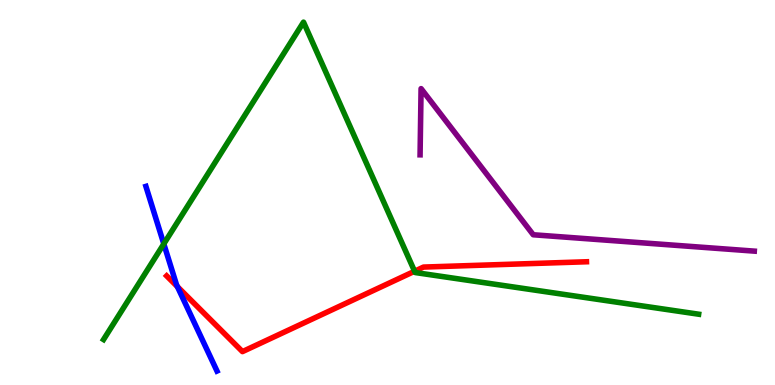[{'lines': ['blue', 'red'], 'intersections': [{'x': 2.29, 'y': 2.55}]}, {'lines': ['green', 'red'], 'intersections': [{'x': 5.35, 'y': 2.95}]}, {'lines': ['purple', 'red'], 'intersections': []}, {'lines': ['blue', 'green'], 'intersections': [{'x': 2.11, 'y': 3.66}]}, {'lines': ['blue', 'purple'], 'intersections': []}, {'lines': ['green', 'purple'], 'intersections': []}]